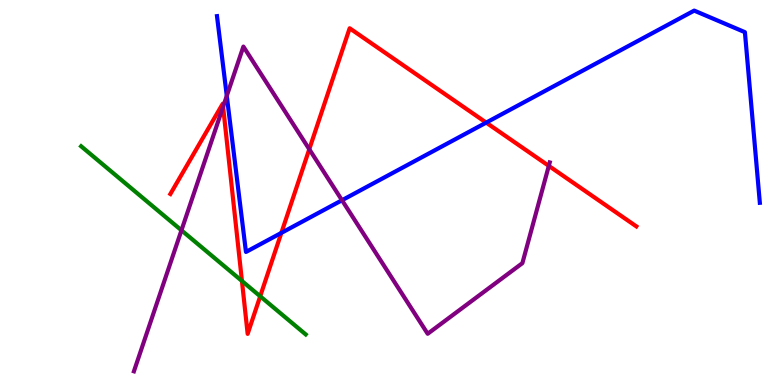[{'lines': ['blue', 'red'], 'intersections': [{'x': 3.63, 'y': 3.95}, {'x': 6.27, 'y': 6.82}]}, {'lines': ['green', 'red'], 'intersections': [{'x': 3.12, 'y': 2.7}, {'x': 3.36, 'y': 2.3}]}, {'lines': ['purple', 'red'], 'intersections': [{'x': 2.88, 'y': 7.23}, {'x': 3.99, 'y': 6.12}, {'x': 7.08, 'y': 5.69}]}, {'lines': ['blue', 'green'], 'intersections': []}, {'lines': ['blue', 'purple'], 'intersections': [{'x': 2.93, 'y': 7.51}, {'x': 4.41, 'y': 4.8}]}, {'lines': ['green', 'purple'], 'intersections': [{'x': 2.34, 'y': 4.02}]}]